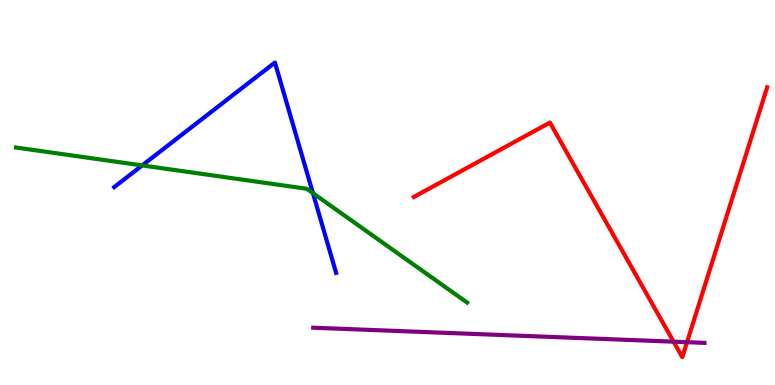[{'lines': ['blue', 'red'], 'intersections': []}, {'lines': ['green', 'red'], 'intersections': []}, {'lines': ['purple', 'red'], 'intersections': [{'x': 8.69, 'y': 1.13}, {'x': 8.86, 'y': 1.11}]}, {'lines': ['blue', 'green'], 'intersections': [{'x': 1.83, 'y': 5.7}, {'x': 4.04, 'y': 4.98}]}, {'lines': ['blue', 'purple'], 'intersections': []}, {'lines': ['green', 'purple'], 'intersections': []}]